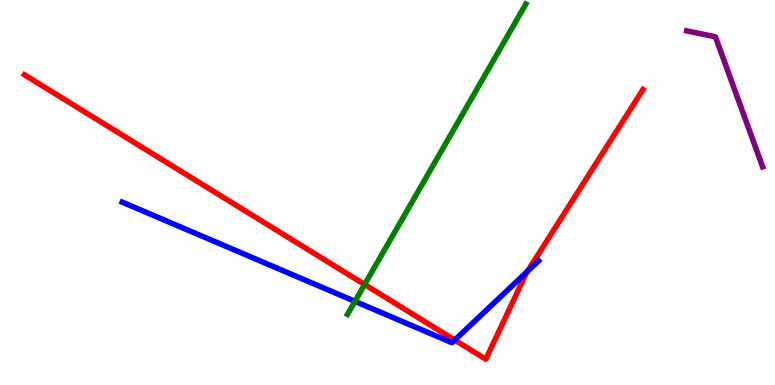[{'lines': ['blue', 'red'], 'intersections': [{'x': 5.87, 'y': 1.17}, {'x': 6.81, 'y': 2.95}]}, {'lines': ['green', 'red'], 'intersections': [{'x': 4.7, 'y': 2.61}]}, {'lines': ['purple', 'red'], 'intersections': []}, {'lines': ['blue', 'green'], 'intersections': [{'x': 4.58, 'y': 2.17}]}, {'lines': ['blue', 'purple'], 'intersections': []}, {'lines': ['green', 'purple'], 'intersections': []}]